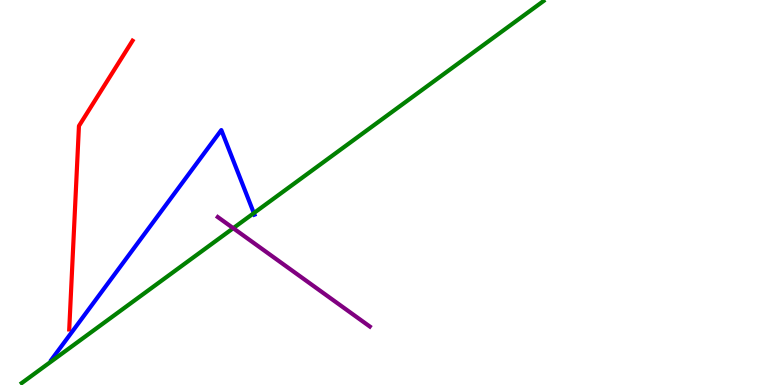[{'lines': ['blue', 'red'], 'intersections': []}, {'lines': ['green', 'red'], 'intersections': []}, {'lines': ['purple', 'red'], 'intersections': []}, {'lines': ['blue', 'green'], 'intersections': [{'x': 3.28, 'y': 4.47}]}, {'lines': ['blue', 'purple'], 'intersections': []}, {'lines': ['green', 'purple'], 'intersections': [{'x': 3.01, 'y': 4.07}]}]